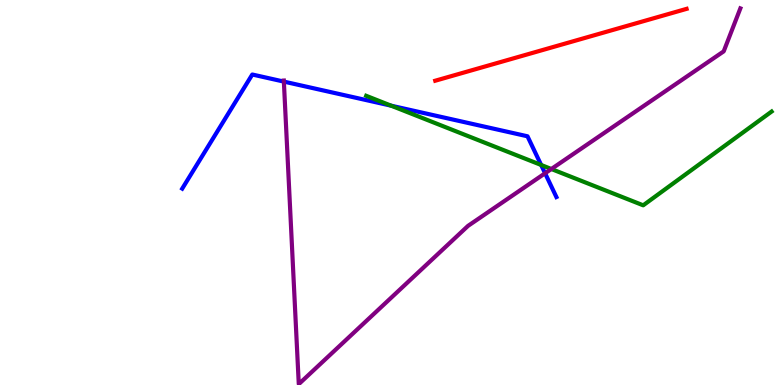[{'lines': ['blue', 'red'], 'intersections': []}, {'lines': ['green', 'red'], 'intersections': []}, {'lines': ['purple', 'red'], 'intersections': []}, {'lines': ['blue', 'green'], 'intersections': [{'x': 5.05, 'y': 7.25}, {'x': 6.98, 'y': 5.71}]}, {'lines': ['blue', 'purple'], 'intersections': [{'x': 3.66, 'y': 7.88}, {'x': 7.03, 'y': 5.5}]}, {'lines': ['green', 'purple'], 'intersections': [{'x': 7.11, 'y': 5.61}]}]